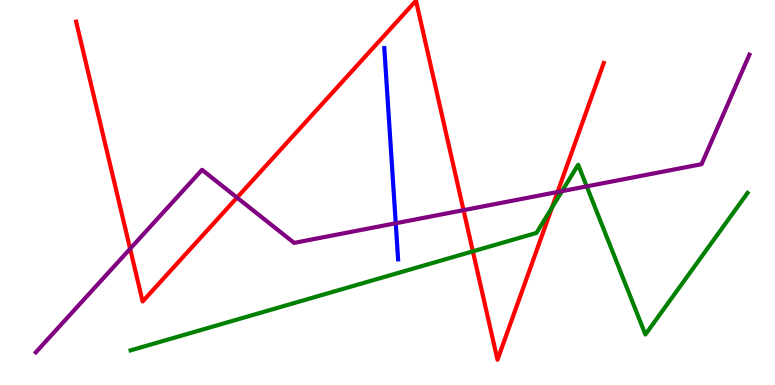[{'lines': ['blue', 'red'], 'intersections': []}, {'lines': ['green', 'red'], 'intersections': [{'x': 6.1, 'y': 3.47}, {'x': 7.12, 'y': 4.61}]}, {'lines': ['purple', 'red'], 'intersections': [{'x': 1.68, 'y': 3.54}, {'x': 3.06, 'y': 4.87}, {'x': 5.98, 'y': 4.54}, {'x': 7.19, 'y': 5.01}]}, {'lines': ['blue', 'green'], 'intersections': []}, {'lines': ['blue', 'purple'], 'intersections': [{'x': 5.11, 'y': 4.2}]}, {'lines': ['green', 'purple'], 'intersections': [{'x': 7.25, 'y': 5.04}, {'x': 7.57, 'y': 5.16}]}]